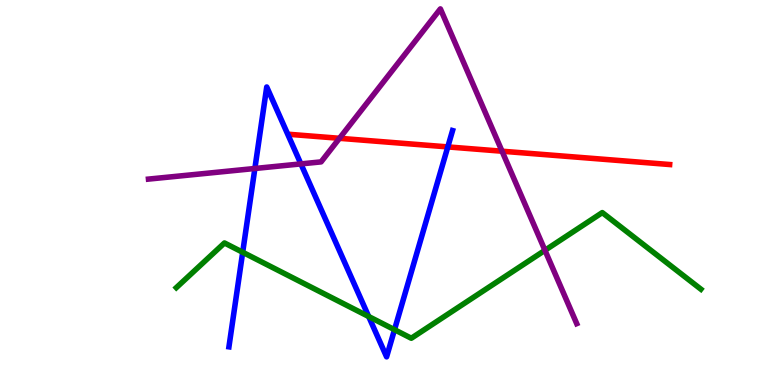[{'lines': ['blue', 'red'], 'intersections': [{'x': 5.78, 'y': 6.18}]}, {'lines': ['green', 'red'], 'intersections': []}, {'lines': ['purple', 'red'], 'intersections': [{'x': 4.38, 'y': 6.41}, {'x': 6.48, 'y': 6.07}]}, {'lines': ['blue', 'green'], 'intersections': [{'x': 3.13, 'y': 3.45}, {'x': 4.76, 'y': 1.78}, {'x': 5.09, 'y': 1.44}]}, {'lines': ['blue', 'purple'], 'intersections': [{'x': 3.29, 'y': 5.62}, {'x': 3.88, 'y': 5.74}]}, {'lines': ['green', 'purple'], 'intersections': [{'x': 7.03, 'y': 3.5}]}]